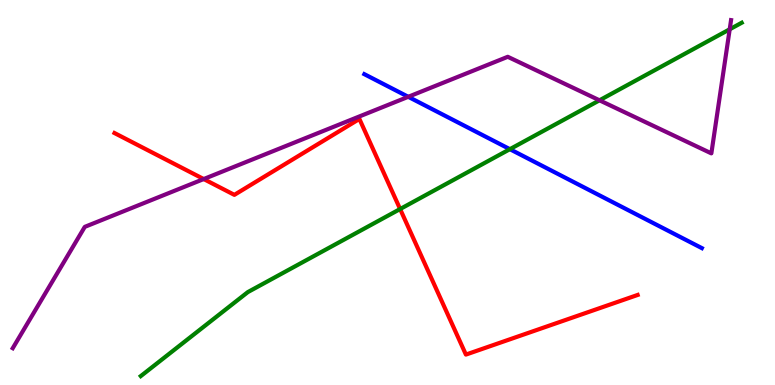[{'lines': ['blue', 'red'], 'intersections': []}, {'lines': ['green', 'red'], 'intersections': [{'x': 5.16, 'y': 4.57}]}, {'lines': ['purple', 'red'], 'intersections': [{'x': 2.63, 'y': 5.35}]}, {'lines': ['blue', 'green'], 'intersections': [{'x': 6.58, 'y': 6.13}]}, {'lines': ['blue', 'purple'], 'intersections': [{'x': 5.27, 'y': 7.49}]}, {'lines': ['green', 'purple'], 'intersections': [{'x': 7.74, 'y': 7.39}, {'x': 9.42, 'y': 9.24}]}]